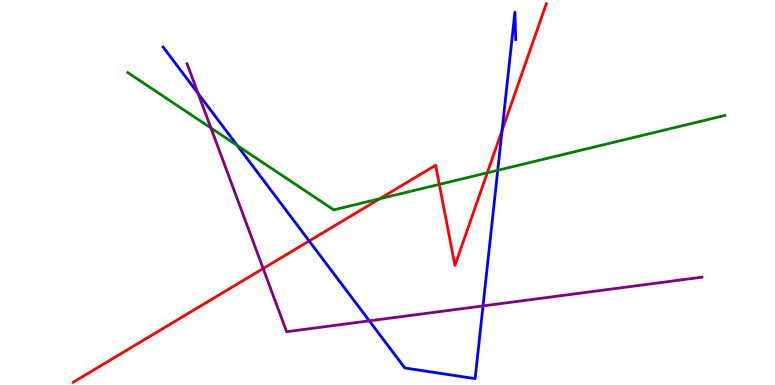[{'lines': ['blue', 'red'], 'intersections': [{'x': 3.99, 'y': 3.74}, {'x': 6.48, 'y': 6.61}]}, {'lines': ['green', 'red'], 'intersections': [{'x': 4.9, 'y': 4.84}, {'x': 5.67, 'y': 5.21}, {'x': 6.29, 'y': 5.51}]}, {'lines': ['purple', 'red'], 'intersections': [{'x': 3.4, 'y': 3.03}]}, {'lines': ['blue', 'green'], 'intersections': [{'x': 3.06, 'y': 6.22}, {'x': 6.42, 'y': 5.58}]}, {'lines': ['blue', 'purple'], 'intersections': [{'x': 2.56, 'y': 7.57}, {'x': 4.77, 'y': 1.67}, {'x': 6.23, 'y': 2.05}]}, {'lines': ['green', 'purple'], 'intersections': [{'x': 2.72, 'y': 6.68}]}]